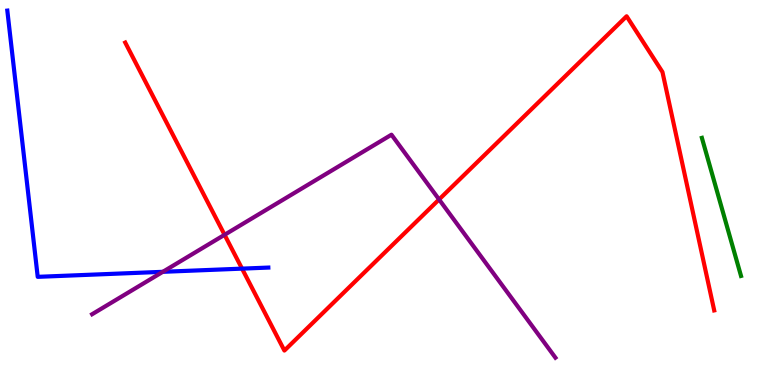[{'lines': ['blue', 'red'], 'intersections': [{'x': 3.12, 'y': 3.02}]}, {'lines': ['green', 'red'], 'intersections': []}, {'lines': ['purple', 'red'], 'intersections': [{'x': 2.9, 'y': 3.9}, {'x': 5.67, 'y': 4.82}]}, {'lines': ['blue', 'green'], 'intersections': []}, {'lines': ['blue', 'purple'], 'intersections': [{'x': 2.1, 'y': 2.94}]}, {'lines': ['green', 'purple'], 'intersections': []}]